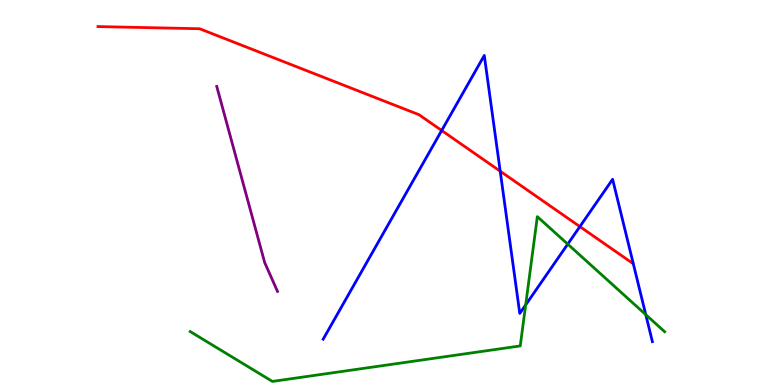[{'lines': ['blue', 'red'], 'intersections': [{'x': 5.7, 'y': 6.61}, {'x': 6.45, 'y': 5.55}, {'x': 7.48, 'y': 4.11}]}, {'lines': ['green', 'red'], 'intersections': []}, {'lines': ['purple', 'red'], 'intersections': []}, {'lines': ['blue', 'green'], 'intersections': [{'x': 6.78, 'y': 2.08}, {'x': 7.33, 'y': 3.66}, {'x': 8.33, 'y': 1.83}]}, {'lines': ['blue', 'purple'], 'intersections': []}, {'lines': ['green', 'purple'], 'intersections': []}]